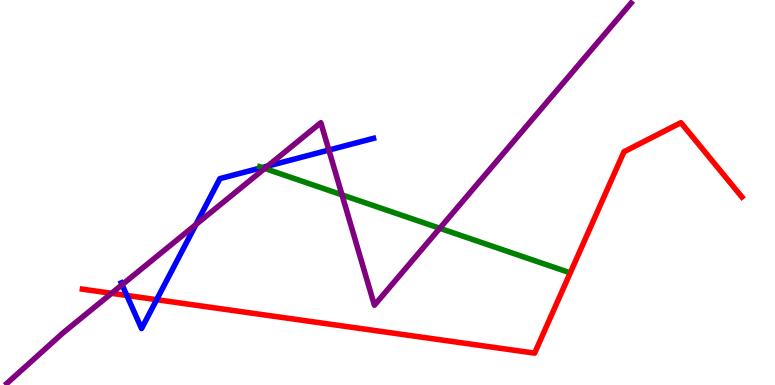[{'lines': ['blue', 'red'], 'intersections': [{'x': 1.64, 'y': 2.33}, {'x': 2.02, 'y': 2.22}]}, {'lines': ['green', 'red'], 'intersections': []}, {'lines': ['purple', 'red'], 'intersections': [{'x': 1.44, 'y': 2.38}]}, {'lines': ['blue', 'green'], 'intersections': [{'x': 3.38, 'y': 5.65}]}, {'lines': ['blue', 'purple'], 'intersections': [{'x': 1.58, 'y': 2.6}, {'x': 2.53, 'y': 4.17}, {'x': 3.45, 'y': 5.68}, {'x': 4.24, 'y': 6.1}]}, {'lines': ['green', 'purple'], 'intersections': [{'x': 3.42, 'y': 5.62}, {'x': 4.41, 'y': 4.94}, {'x': 5.67, 'y': 4.07}]}]